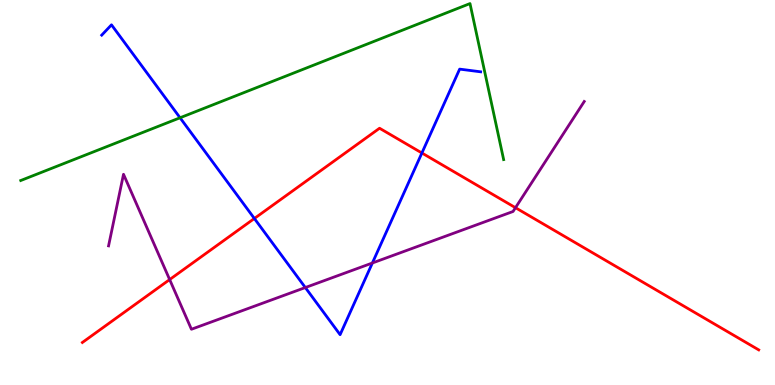[{'lines': ['blue', 'red'], 'intersections': [{'x': 3.28, 'y': 4.32}, {'x': 5.44, 'y': 6.03}]}, {'lines': ['green', 'red'], 'intersections': []}, {'lines': ['purple', 'red'], 'intersections': [{'x': 2.19, 'y': 2.74}, {'x': 6.65, 'y': 4.61}]}, {'lines': ['blue', 'green'], 'intersections': [{'x': 2.32, 'y': 6.94}]}, {'lines': ['blue', 'purple'], 'intersections': [{'x': 3.94, 'y': 2.53}, {'x': 4.8, 'y': 3.17}]}, {'lines': ['green', 'purple'], 'intersections': []}]